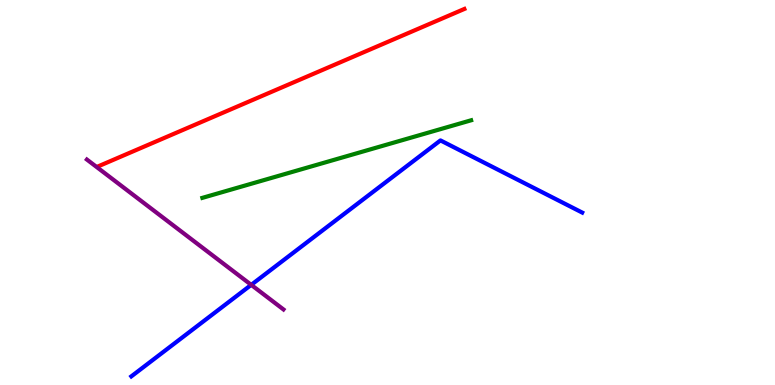[{'lines': ['blue', 'red'], 'intersections': []}, {'lines': ['green', 'red'], 'intersections': []}, {'lines': ['purple', 'red'], 'intersections': []}, {'lines': ['blue', 'green'], 'intersections': []}, {'lines': ['blue', 'purple'], 'intersections': [{'x': 3.24, 'y': 2.6}]}, {'lines': ['green', 'purple'], 'intersections': []}]